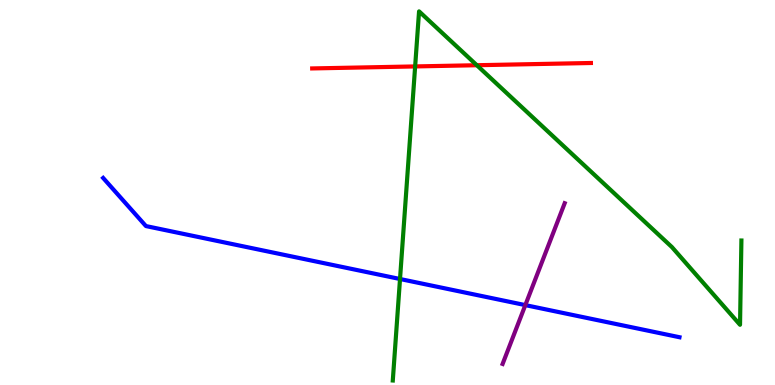[{'lines': ['blue', 'red'], 'intersections': []}, {'lines': ['green', 'red'], 'intersections': [{'x': 5.36, 'y': 8.27}, {'x': 6.15, 'y': 8.31}]}, {'lines': ['purple', 'red'], 'intersections': []}, {'lines': ['blue', 'green'], 'intersections': [{'x': 5.16, 'y': 2.75}]}, {'lines': ['blue', 'purple'], 'intersections': [{'x': 6.78, 'y': 2.08}]}, {'lines': ['green', 'purple'], 'intersections': []}]